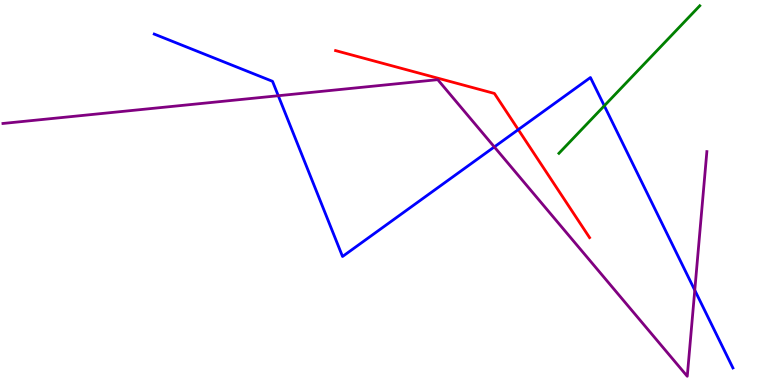[{'lines': ['blue', 'red'], 'intersections': [{'x': 6.69, 'y': 6.63}]}, {'lines': ['green', 'red'], 'intersections': []}, {'lines': ['purple', 'red'], 'intersections': []}, {'lines': ['blue', 'green'], 'intersections': [{'x': 7.8, 'y': 7.25}]}, {'lines': ['blue', 'purple'], 'intersections': [{'x': 3.59, 'y': 7.51}, {'x': 6.38, 'y': 6.18}, {'x': 8.96, 'y': 2.46}]}, {'lines': ['green', 'purple'], 'intersections': []}]